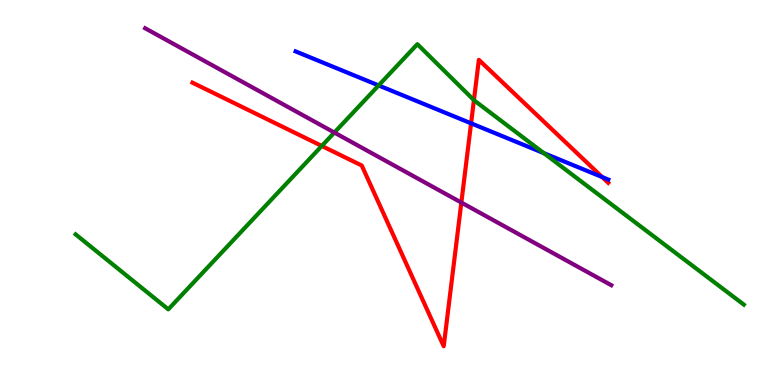[{'lines': ['blue', 'red'], 'intersections': [{'x': 6.08, 'y': 6.8}, {'x': 7.77, 'y': 5.4}]}, {'lines': ['green', 'red'], 'intersections': [{'x': 4.15, 'y': 6.21}, {'x': 6.12, 'y': 7.4}]}, {'lines': ['purple', 'red'], 'intersections': [{'x': 5.95, 'y': 4.74}]}, {'lines': ['blue', 'green'], 'intersections': [{'x': 4.89, 'y': 7.78}, {'x': 7.02, 'y': 6.02}]}, {'lines': ['blue', 'purple'], 'intersections': []}, {'lines': ['green', 'purple'], 'intersections': [{'x': 4.31, 'y': 6.56}]}]